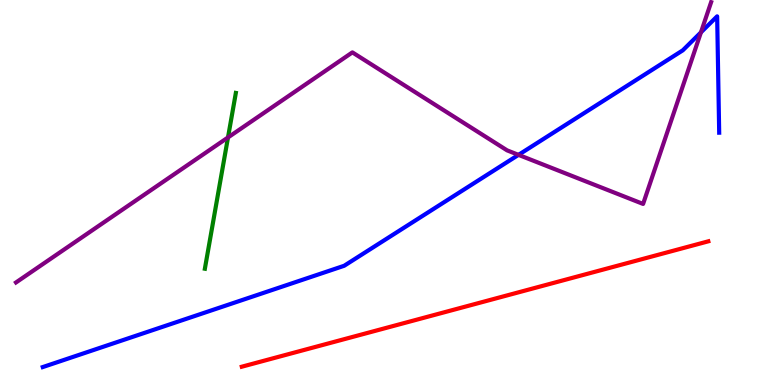[{'lines': ['blue', 'red'], 'intersections': []}, {'lines': ['green', 'red'], 'intersections': []}, {'lines': ['purple', 'red'], 'intersections': []}, {'lines': ['blue', 'green'], 'intersections': []}, {'lines': ['blue', 'purple'], 'intersections': [{'x': 6.69, 'y': 5.98}, {'x': 9.04, 'y': 9.16}]}, {'lines': ['green', 'purple'], 'intersections': [{'x': 2.94, 'y': 6.43}]}]